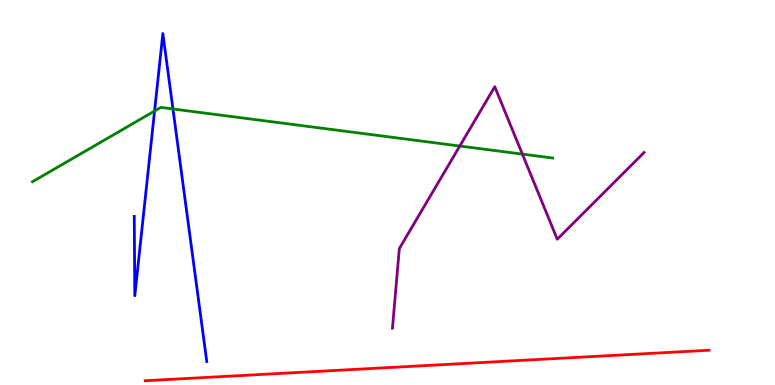[{'lines': ['blue', 'red'], 'intersections': []}, {'lines': ['green', 'red'], 'intersections': []}, {'lines': ['purple', 'red'], 'intersections': []}, {'lines': ['blue', 'green'], 'intersections': [{'x': 1.99, 'y': 7.12}, {'x': 2.23, 'y': 7.17}]}, {'lines': ['blue', 'purple'], 'intersections': []}, {'lines': ['green', 'purple'], 'intersections': [{'x': 5.93, 'y': 6.21}, {'x': 6.74, 'y': 6.0}]}]